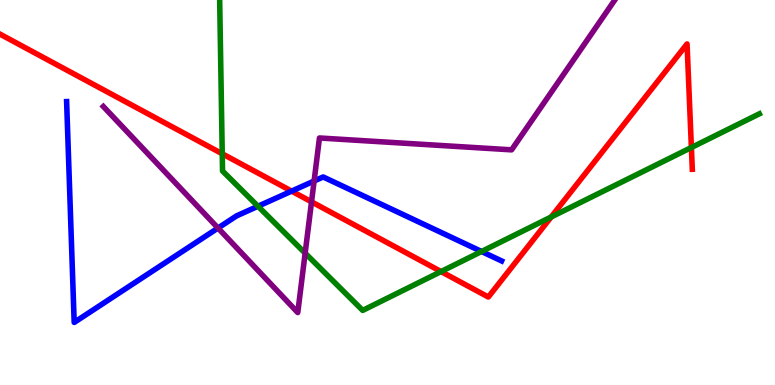[{'lines': ['blue', 'red'], 'intersections': [{'x': 3.76, 'y': 5.04}]}, {'lines': ['green', 'red'], 'intersections': [{'x': 2.87, 'y': 6.01}, {'x': 5.69, 'y': 2.95}, {'x': 7.11, 'y': 4.36}, {'x': 8.92, 'y': 6.17}]}, {'lines': ['purple', 'red'], 'intersections': [{'x': 4.02, 'y': 4.76}]}, {'lines': ['blue', 'green'], 'intersections': [{'x': 3.33, 'y': 4.64}, {'x': 6.21, 'y': 3.47}]}, {'lines': ['blue', 'purple'], 'intersections': [{'x': 2.81, 'y': 4.08}, {'x': 4.05, 'y': 5.3}]}, {'lines': ['green', 'purple'], 'intersections': [{'x': 3.94, 'y': 3.42}]}]